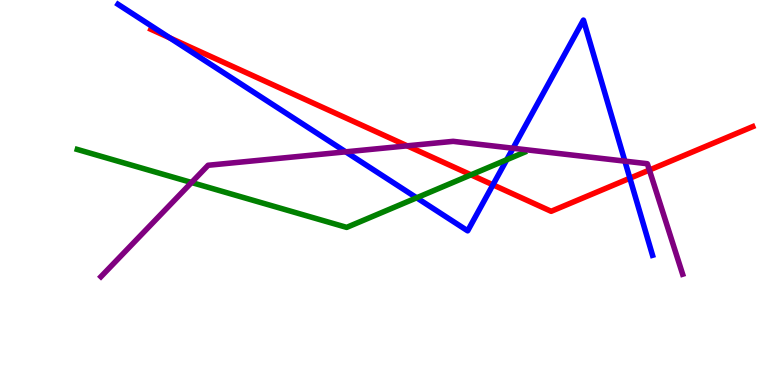[{'lines': ['blue', 'red'], 'intersections': [{'x': 2.19, 'y': 9.02}, {'x': 6.36, 'y': 5.2}, {'x': 8.13, 'y': 5.37}]}, {'lines': ['green', 'red'], 'intersections': [{'x': 6.08, 'y': 5.46}]}, {'lines': ['purple', 'red'], 'intersections': [{'x': 5.25, 'y': 6.21}, {'x': 8.38, 'y': 5.58}]}, {'lines': ['blue', 'green'], 'intersections': [{'x': 5.38, 'y': 4.86}, {'x': 6.54, 'y': 5.85}]}, {'lines': ['blue', 'purple'], 'intersections': [{'x': 4.46, 'y': 6.06}, {'x': 6.62, 'y': 6.15}, {'x': 8.06, 'y': 5.81}]}, {'lines': ['green', 'purple'], 'intersections': [{'x': 2.47, 'y': 5.26}]}]